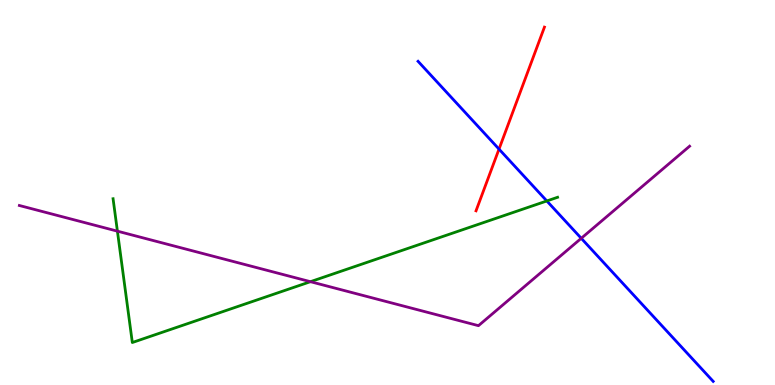[{'lines': ['blue', 'red'], 'intersections': [{'x': 6.44, 'y': 6.13}]}, {'lines': ['green', 'red'], 'intersections': []}, {'lines': ['purple', 'red'], 'intersections': []}, {'lines': ['blue', 'green'], 'intersections': [{'x': 7.06, 'y': 4.78}]}, {'lines': ['blue', 'purple'], 'intersections': [{'x': 7.5, 'y': 3.81}]}, {'lines': ['green', 'purple'], 'intersections': [{'x': 1.51, 'y': 4.0}, {'x': 4.01, 'y': 2.68}]}]